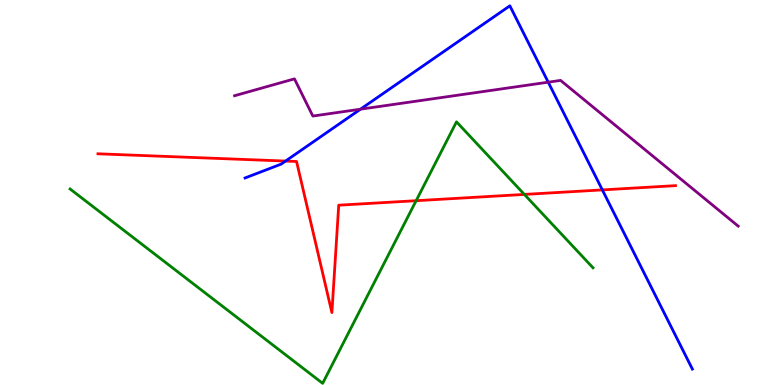[{'lines': ['blue', 'red'], 'intersections': [{'x': 3.68, 'y': 5.82}, {'x': 7.77, 'y': 5.07}]}, {'lines': ['green', 'red'], 'intersections': [{'x': 5.37, 'y': 4.79}, {'x': 6.77, 'y': 4.95}]}, {'lines': ['purple', 'red'], 'intersections': []}, {'lines': ['blue', 'green'], 'intersections': []}, {'lines': ['blue', 'purple'], 'intersections': [{'x': 4.65, 'y': 7.16}, {'x': 7.07, 'y': 7.87}]}, {'lines': ['green', 'purple'], 'intersections': []}]